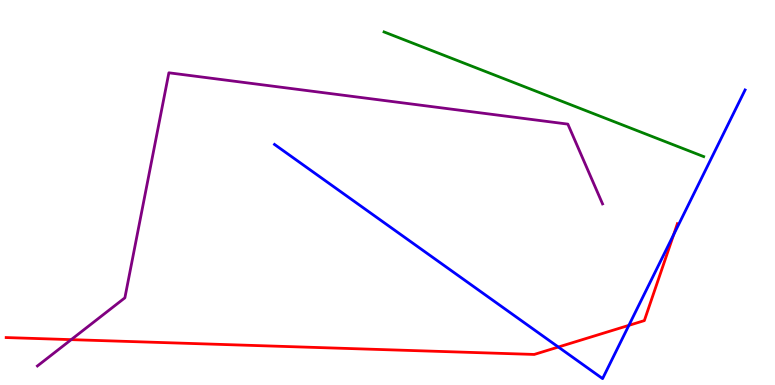[{'lines': ['blue', 'red'], 'intersections': [{'x': 7.2, 'y': 0.986}, {'x': 8.11, 'y': 1.55}, {'x': 8.69, 'y': 3.91}]}, {'lines': ['green', 'red'], 'intersections': []}, {'lines': ['purple', 'red'], 'intersections': [{'x': 0.919, 'y': 1.18}]}, {'lines': ['blue', 'green'], 'intersections': []}, {'lines': ['blue', 'purple'], 'intersections': []}, {'lines': ['green', 'purple'], 'intersections': []}]